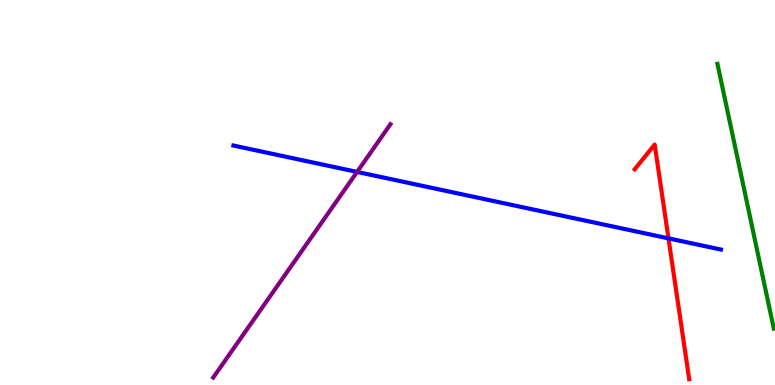[{'lines': ['blue', 'red'], 'intersections': [{'x': 8.63, 'y': 3.81}]}, {'lines': ['green', 'red'], 'intersections': []}, {'lines': ['purple', 'red'], 'intersections': []}, {'lines': ['blue', 'green'], 'intersections': []}, {'lines': ['blue', 'purple'], 'intersections': [{'x': 4.61, 'y': 5.53}]}, {'lines': ['green', 'purple'], 'intersections': []}]